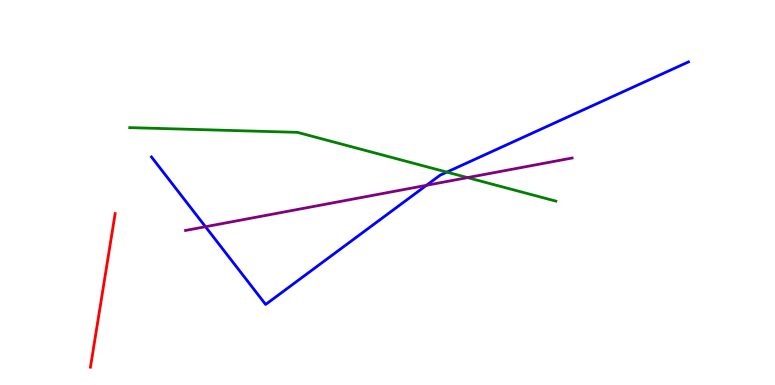[{'lines': ['blue', 'red'], 'intersections': []}, {'lines': ['green', 'red'], 'intersections': []}, {'lines': ['purple', 'red'], 'intersections': []}, {'lines': ['blue', 'green'], 'intersections': [{'x': 5.77, 'y': 5.53}]}, {'lines': ['blue', 'purple'], 'intersections': [{'x': 2.65, 'y': 4.11}, {'x': 5.5, 'y': 5.19}]}, {'lines': ['green', 'purple'], 'intersections': [{'x': 6.03, 'y': 5.39}]}]